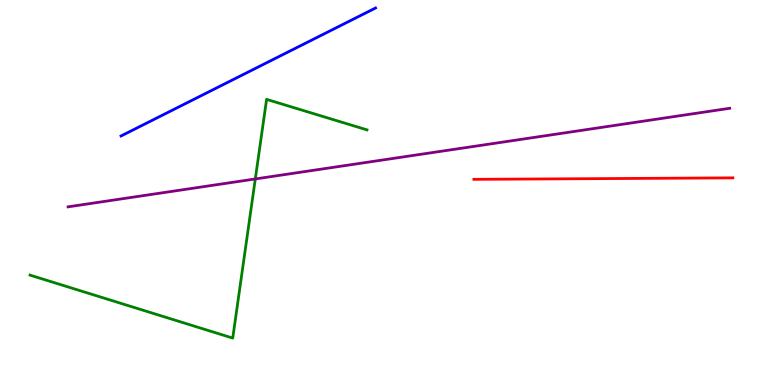[{'lines': ['blue', 'red'], 'intersections': []}, {'lines': ['green', 'red'], 'intersections': []}, {'lines': ['purple', 'red'], 'intersections': []}, {'lines': ['blue', 'green'], 'intersections': []}, {'lines': ['blue', 'purple'], 'intersections': []}, {'lines': ['green', 'purple'], 'intersections': [{'x': 3.29, 'y': 5.35}]}]